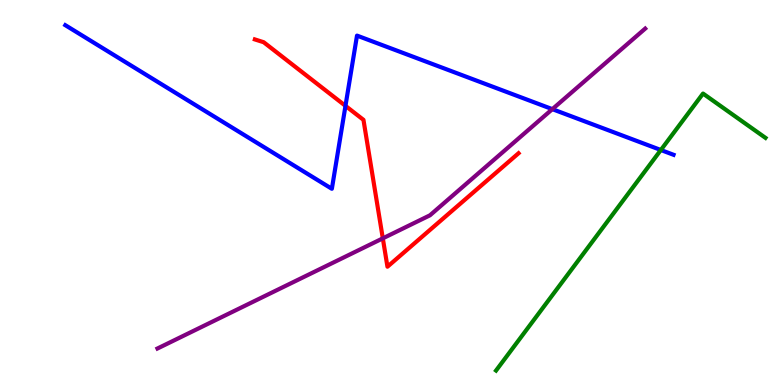[{'lines': ['blue', 'red'], 'intersections': [{'x': 4.46, 'y': 7.25}]}, {'lines': ['green', 'red'], 'intersections': []}, {'lines': ['purple', 'red'], 'intersections': [{'x': 4.94, 'y': 3.81}]}, {'lines': ['blue', 'green'], 'intersections': [{'x': 8.53, 'y': 6.1}]}, {'lines': ['blue', 'purple'], 'intersections': [{'x': 7.13, 'y': 7.16}]}, {'lines': ['green', 'purple'], 'intersections': []}]